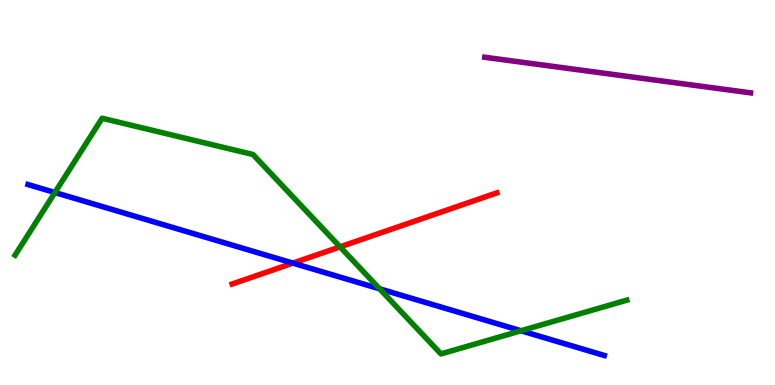[{'lines': ['blue', 'red'], 'intersections': [{'x': 3.78, 'y': 3.17}]}, {'lines': ['green', 'red'], 'intersections': [{'x': 4.39, 'y': 3.59}]}, {'lines': ['purple', 'red'], 'intersections': []}, {'lines': ['blue', 'green'], 'intersections': [{'x': 0.709, 'y': 5.0}, {'x': 4.9, 'y': 2.5}, {'x': 6.72, 'y': 1.41}]}, {'lines': ['blue', 'purple'], 'intersections': []}, {'lines': ['green', 'purple'], 'intersections': []}]